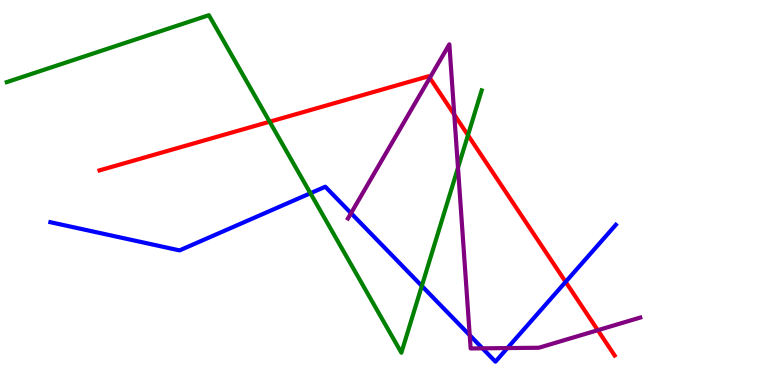[{'lines': ['blue', 'red'], 'intersections': [{'x': 7.3, 'y': 2.68}]}, {'lines': ['green', 'red'], 'intersections': [{'x': 3.48, 'y': 6.84}, {'x': 6.04, 'y': 6.49}]}, {'lines': ['purple', 'red'], 'intersections': [{'x': 5.55, 'y': 7.98}, {'x': 5.86, 'y': 7.02}, {'x': 7.71, 'y': 1.42}]}, {'lines': ['blue', 'green'], 'intersections': [{'x': 4.01, 'y': 4.98}, {'x': 5.44, 'y': 2.57}]}, {'lines': ['blue', 'purple'], 'intersections': [{'x': 4.53, 'y': 4.46}, {'x': 6.06, 'y': 1.29}, {'x': 6.23, 'y': 0.953}, {'x': 6.55, 'y': 0.959}]}, {'lines': ['green', 'purple'], 'intersections': [{'x': 5.91, 'y': 5.64}]}]